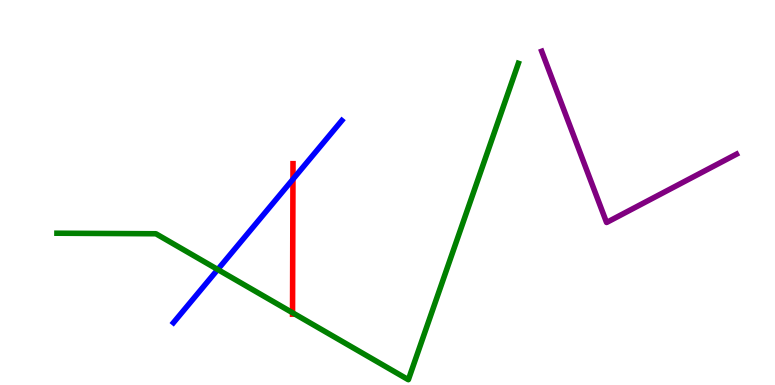[{'lines': ['blue', 'red'], 'intersections': [{'x': 3.78, 'y': 5.34}]}, {'lines': ['green', 'red'], 'intersections': [{'x': 3.77, 'y': 1.88}]}, {'lines': ['purple', 'red'], 'intersections': []}, {'lines': ['blue', 'green'], 'intersections': [{'x': 2.81, 'y': 3.0}]}, {'lines': ['blue', 'purple'], 'intersections': []}, {'lines': ['green', 'purple'], 'intersections': []}]